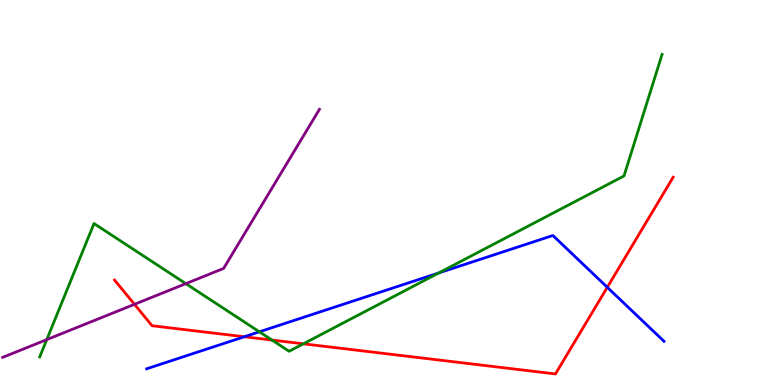[{'lines': ['blue', 'red'], 'intersections': [{'x': 3.15, 'y': 1.25}, {'x': 7.84, 'y': 2.54}]}, {'lines': ['green', 'red'], 'intersections': [{'x': 3.51, 'y': 1.17}, {'x': 3.91, 'y': 1.07}]}, {'lines': ['purple', 'red'], 'intersections': [{'x': 1.74, 'y': 2.1}]}, {'lines': ['blue', 'green'], 'intersections': [{'x': 3.35, 'y': 1.38}, {'x': 5.66, 'y': 2.91}]}, {'lines': ['blue', 'purple'], 'intersections': []}, {'lines': ['green', 'purple'], 'intersections': [{'x': 0.603, 'y': 1.18}, {'x': 2.4, 'y': 2.63}]}]